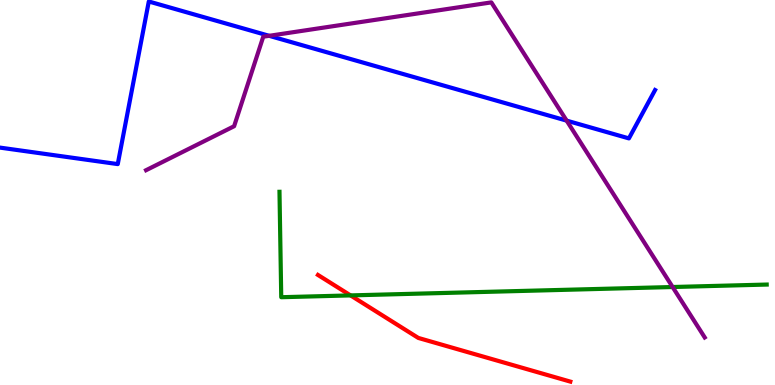[{'lines': ['blue', 'red'], 'intersections': []}, {'lines': ['green', 'red'], 'intersections': [{'x': 4.52, 'y': 2.33}]}, {'lines': ['purple', 'red'], 'intersections': []}, {'lines': ['blue', 'green'], 'intersections': []}, {'lines': ['blue', 'purple'], 'intersections': [{'x': 3.47, 'y': 9.07}, {'x': 7.31, 'y': 6.87}]}, {'lines': ['green', 'purple'], 'intersections': [{'x': 8.68, 'y': 2.55}]}]